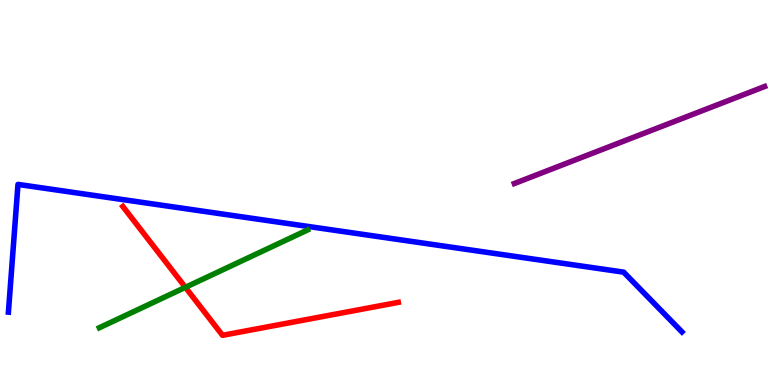[{'lines': ['blue', 'red'], 'intersections': []}, {'lines': ['green', 'red'], 'intersections': [{'x': 2.39, 'y': 2.54}]}, {'lines': ['purple', 'red'], 'intersections': []}, {'lines': ['blue', 'green'], 'intersections': []}, {'lines': ['blue', 'purple'], 'intersections': []}, {'lines': ['green', 'purple'], 'intersections': []}]